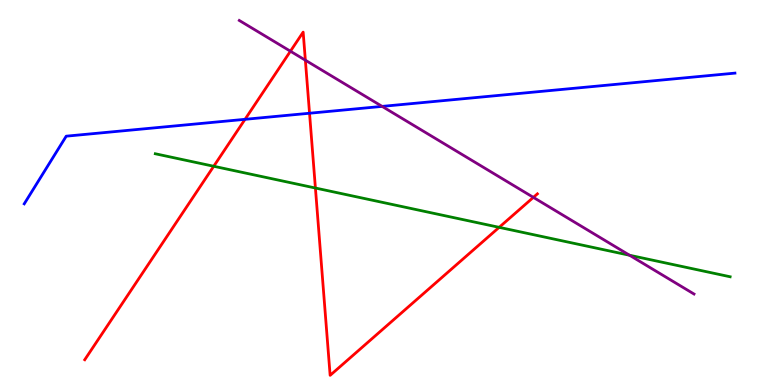[{'lines': ['blue', 'red'], 'intersections': [{'x': 3.16, 'y': 6.9}, {'x': 3.99, 'y': 7.06}]}, {'lines': ['green', 'red'], 'intersections': [{'x': 2.76, 'y': 5.68}, {'x': 4.07, 'y': 5.12}, {'x': 6.44, 'y': 4.1}]}, {'lines': ['purple', 'red'], 'intersections': [{'x': 3.75, 'y': 8.67}, {'x': 3.94, 'y': 8.44}, {'x': 6.88, 'y': 4.87}]}, {'lines': ['blue', 'green'], 'intersections': []}, {'lines': ['blue', 'purple'], 'intersections': [{'x': 4.93, 'y': 7.24}]}, {'lines': ['green', 'purple'], 'intersections': [{'x': 8.12, 'y': 3.37}]}]